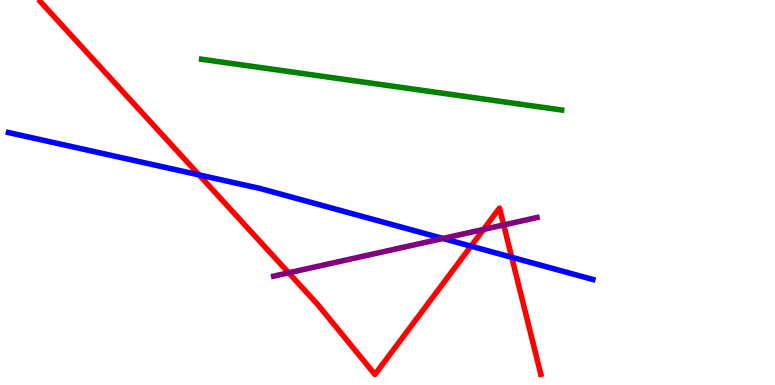[{'lines': ['blue', 'red'], 'intersections': [{'x': 2.57, 'y': 5.46}, {'x': 6.08, 'y': 3.61}, {'x': 6.6, 'y': 3.32}]}, {'lines': ['green', 'red'], 'intersections': []}, {'lines': ['purple', 'red'], 'intersections': [{'x': 3.72, 'y': 2.91}, {'x': 6.24, 'y': 4.04}, {'x': 6.5, 'y': 4.16}]}, {'lines': ['blue', 'green'], 'intersections': []}, {'lines': ['blue', 'purple'], 'intersections': [{'x': 5.72, 'y': 3.81}]}, {'lines': ['green', 'purple'], 'intersections': []}]